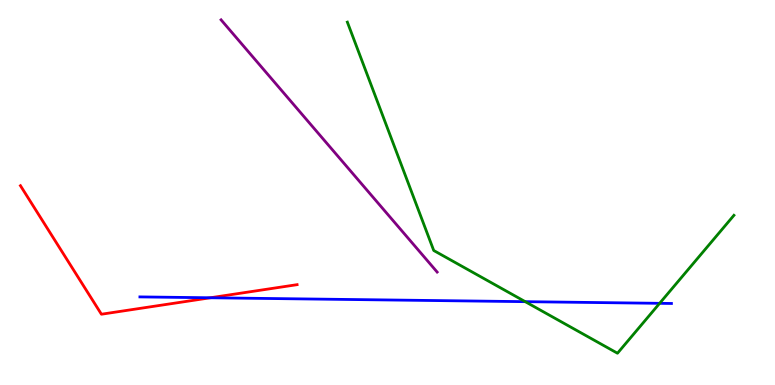[{'lines': ['blue', 'red'], 'intersections': [{'x': 2.71, 'y': 2.27}]}, {'lines': ['green', 'red'], 'intersections': []}, {'lines': ['purple', 'red'], 'intersections': []}, {'lines': ['blue', 'green'], 'intersections': [{'x': 6.78, 'y': 2.16}, {'x': 8.51, 'y': 2.12}]}, {'lines': ['blue', 'purple'], 'intersections': []}, {'lines': ['green', 'purple'], 'intersections': []}]